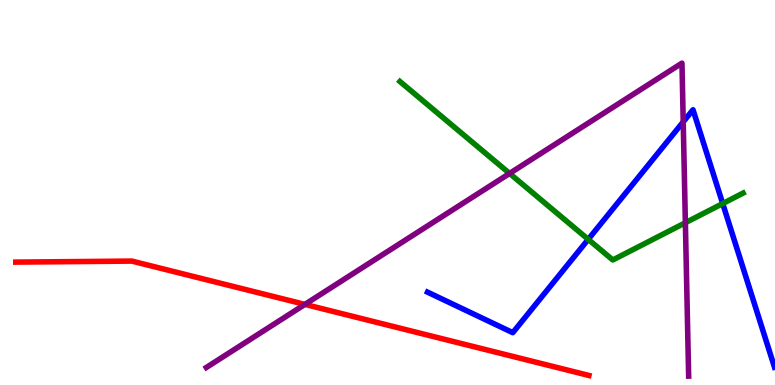[{'lines': ['blue', 'red'], 'intersections': []}, {'lines': ['green', 'red'], 'intersections': []}, {'lines': ['purple', 'red'], 'intersections': [{'x': 3.93, 'y': 2.09}]}, {'lines': ['blue', 'green'], 'intersections': [{'x': 7.59, 'y': 3.78}, {'x': 9.33, 'y': 4.71}]}, {'lines': ['blue', 'purple'], 'intersections': [{'x': 8.82, 'y': 6.83}]}, {'lines': ['green', 'purple'], 'intersections': [{'x': 6.58, 'y': 5.5}, {'x': 8.84, 'y': 4.21}]}]